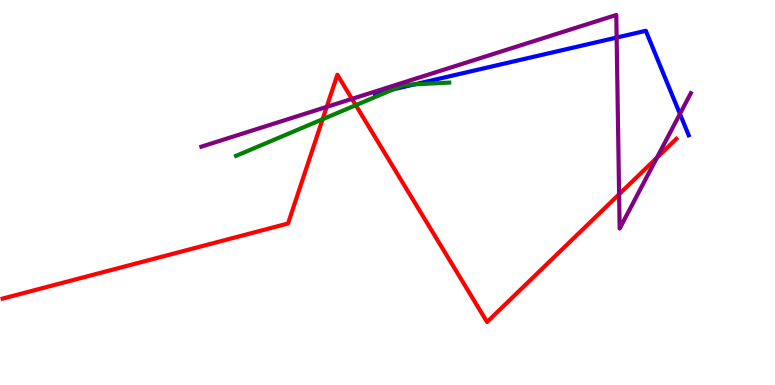[{'lines': ['blue', 'red'], 'intersections': []}, {'lines': ['green', 'red'], 'intersections': [{'x': 4.16, 'y': 6.9}, {'x': 4.59, 'y': 7.27}]}, {'lines': ['purple', 'red'], 'intersections': [{'x': 4.22, 'y': 7.22}, {'x': 4.54, 'y': 7.43}, {'x': 7.99, 'y': 4.95}, {'x': 8.48, 'y': 5.91}]}, {'lines': ['blue', 'green'], 'intersections': [{'x': 5.08, 'y': 7.68}, {'x': 5.35, 'y': 7.81}]}, {'lines': ['blue', 'purple'], 'intersections': [{'x': 7.96, 'y': 9.02}, {'x': 8.77, 'y': 7.04}]}, {'lines': ['green', 'purple'], 'intersections': []}]